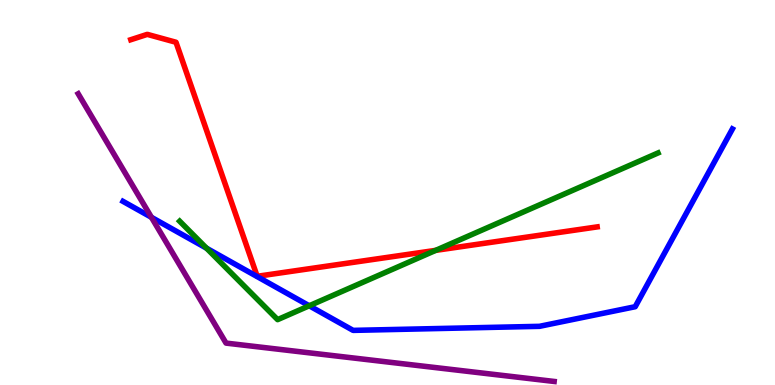[{'lines': ['blue', 'red'], 'intersections': []}, {'lines': ['green', 'red'], 'intersections': [{'x': 5.62, 'y': 3.5}]}, {'lines': ['purple', 'red'], 'intersections': []}, {'lines': ['blue', 'green'], 'intersections': [{'x': 2.66, 'y': 3.55}, {'x': 3.99, 'y': 2.06}]}, {'lines': ['blue', 'purple'], 'intersections': [{'x': 1.95, 'y': 4.36}]}, {'lines': ['green', 'purple'], 'intersections': []}]